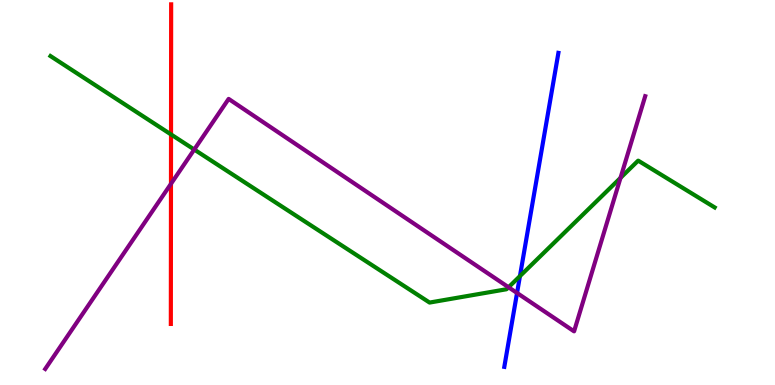[{'lines': ['blue', 'red'], 'intersections': []}, {'lines': ['green', 'red'], 'intersections': [{'x': 2.21, 'y': 6.51}]}, {'lines': ['purple', 'red'], 'intersections': [{'x': 2.21, 'y': 5.23}]}, {'lines': ['blue', 'green'], 'intersections': [{'x': 6.71, 'y': 2.83}]}, {'lines': ['blue', 'purple'], 'intersections': [{'x': 6.67, 'y': 2.39}]}, {'lines': ['green', 'purple'], 'intersections': [{'x': 2.51, 'y': 6.12}, {'x': 6.56, 'y': 2.54}, {'x': 8.01, 'y': 5.38}]}]